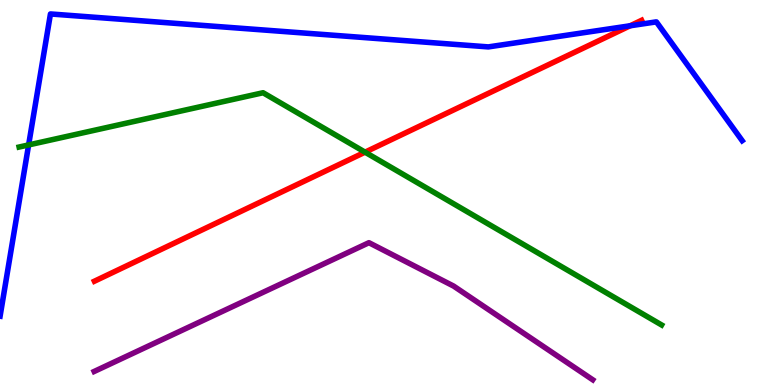[{'lines': ['blue', 'red'], 'intersections': [{'x': 8.13, 'y': 9.33}]}, {'lines': ['green', 'red'], 'intersections': [{'x': 4.71, 'y': 6.05}]}, {'lines': ['purple', 'red'], 'intersections': []}, {'lines': ['blue', 'green'], 'intersections': [{'x': 0.369, 'y': 6.24}]}, {'lines': ['blue', 'purple'], 'intersections': []}, {'lines': ['green', 'purple'], 'intersections': []}]